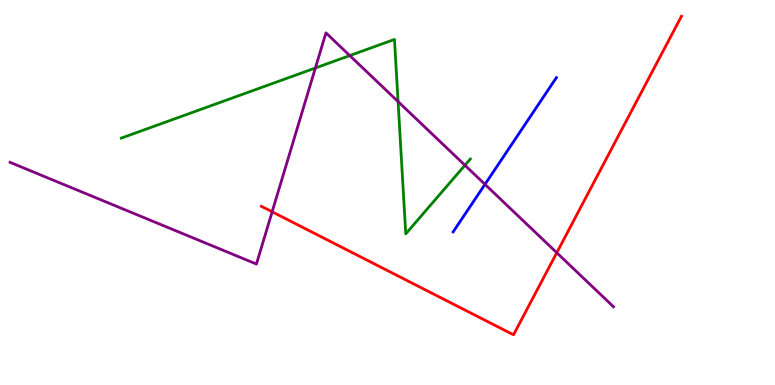[{'lines': ['blue', 'red'], 'intersections': []}, {'lines': ['green', 'red'], 'intersections': []}, {'lines': ['purple', 'red'], 'intersections': [{'x': 3.51, 'y': 4.5}, {'x': 7.18, 'y': 3.44}]}, {'lines': ['blue', 'green'], 'intersections': []}, {'lines': ['blue', 'purple'], 'intersections': [{'x': 6.26, 'y': 5.21}]}, {'lines': ['green', 'purple'], 'intersections': [{'x': 4.07, 'y': 8.23}, {'x': 4.51, 'y': 8.56}, {'x': 5.14, 'y': 7.36}, {'x': 6.0, 'y': 5.71}]}]